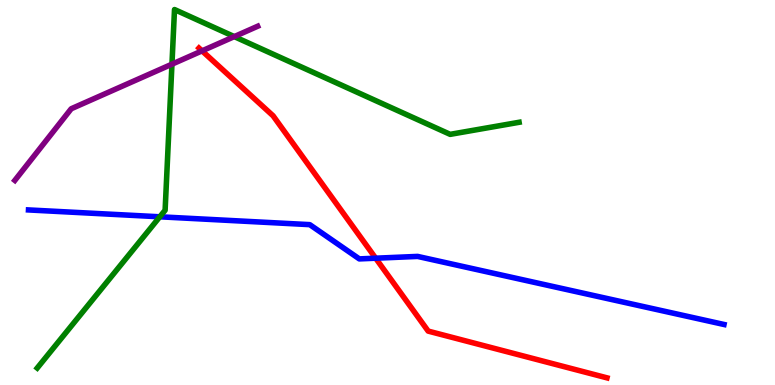[{'lines': ['blue', 'red'], 'intersections': [{'x': 4.85, 'y': 3.29}]}, {'lines': ['green', 'red'], 'intersections': []}, {'lines': ['purple', 'red'], 'intersections': [{'x': 2.61, 'y': 8.68}]}, {'lines': ['blue', 'green'], 'intersections': [{'x': 2.06, 'y': 4.37}]}, {'lines': ['blue', 'purple'], 'intersections': []}, {'lines': ['green', 'purple'], 'intersections': [{'x': 2.22, 'y': 8.33}, {'x': 3.02, 'y': 9.05}]}]